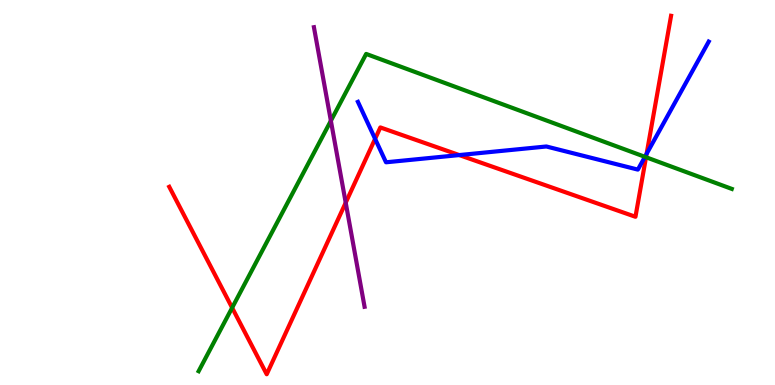[{'lines': ['blue', 'red'], 'intersections': [{'x': 4.84, 'y': 6.39}, {'x': 5.93, 'y': 5.97}, {'x': 8.34, 'y': 6.01}]}, {'lines': ['green', 'red'], 'intersections': [{'x': 3.0, 'y': 2.01}, {'x': 8.34, 'y': 5.92}]}, {'lines': ['purple', 'red'], 'intersections': [{'x': 4.46, 'y': 4.74}]}, {'lines': ['blue', 'green'], 'intersections': [{'x': 8.32, 'y': 5.93}]}, {'lines': ['blue', 'purple'], 'intersections': []}, {'lines': ['green', 'purple'], 'intersections': [{'x': 4.27, 'y': 6.86}]}]